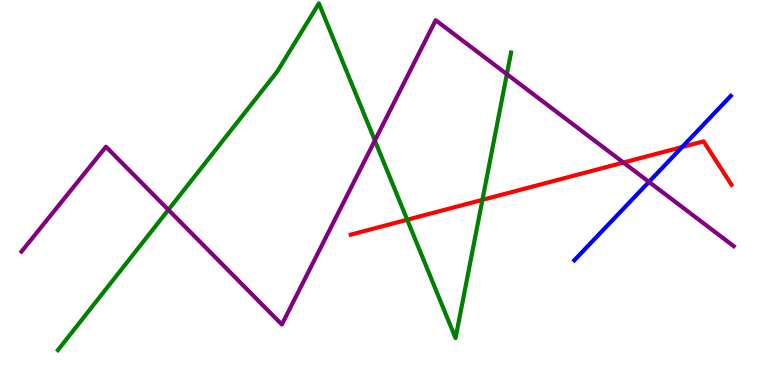[{'lines': ['blue', 'red'], 'intersections': [{'x': 8.8, 'y': 6.18}]}, {'lines': ['green', 'red'], 'intersections': [{'x': 5.25, 'y': 4.29}, {'x': 6.22, 'y': 4.81}]}, {'lines': ['purple', 'red'], 'intersections': [{'x': 8.04, 'y': 5.78}]}, {'lines': ['blue', 'green'], 'intersections': []}, {'lines': ['blue', 'purple'], 'intersections': [{'x': 8.37, 'y': 5.28}]}, {'lines': ['green', 'purple'], 'intersections': [{'x': 2.17, 'y': 4.55}, {'x': 4.84, 'y': 6.35}, {'x': 6.54, 'y': 8.07}]}]